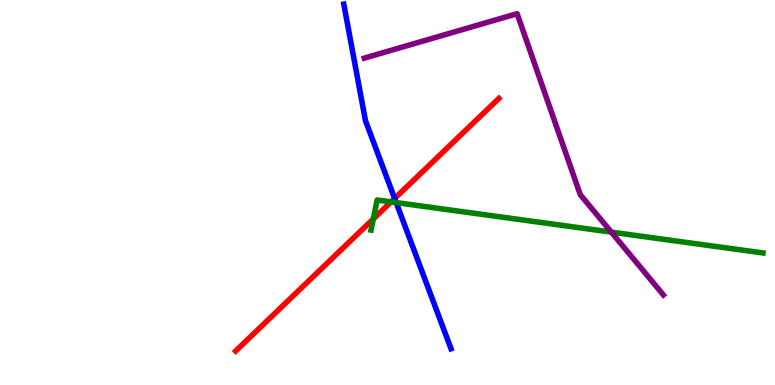[{'lines': ['blue', 'red'], 'intersections': [{'x': 5.09, 'y': 4.85}]}, {'lines': ['green', 'red'], 'intersections': [{'x': 4.82, 'y': 4.31}, {'x': 5.05, 'y': 4.76}]}, {'lines': ['purple', 'red'], 'intersections': []}, {'lines': ['blue', 'green'], 'intersections': [{'x': 5.11, 'y': 4.74}]}, {'lines': ['blue', 'purple'], 'intersections': []}, {'lines': ['green', 'purple'], 'intersections': [{'x': 7.89, 'y': 3.97}]}]